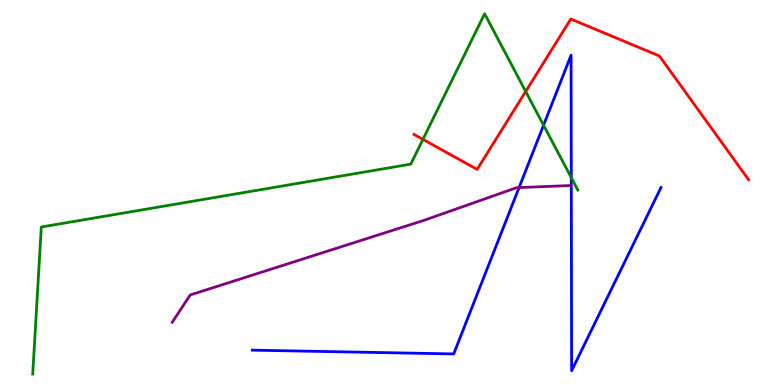[{'lines': ['blue', 'red'], 'intersections': []}, {'lines': ['green', 'red'], 'intersections': [{'x': 5.46, 'y': 6.38}, {'x': 6.78, 'y': 7.62}]}, {'lines': ['purple', 'red'], 'intersections': []}, {'lines': ['blue', 'green'], 'intersections': [{'x': 7.01, 'y': 6.75}, {'x': 7.37, 'y': 5.39}]}, {'lines': ['blue', 'purple'], 'intersections': [{'x': 6.7, 'y': 5.13}]}, {'lines': ['green', 'purple'], 'intersections': []}]